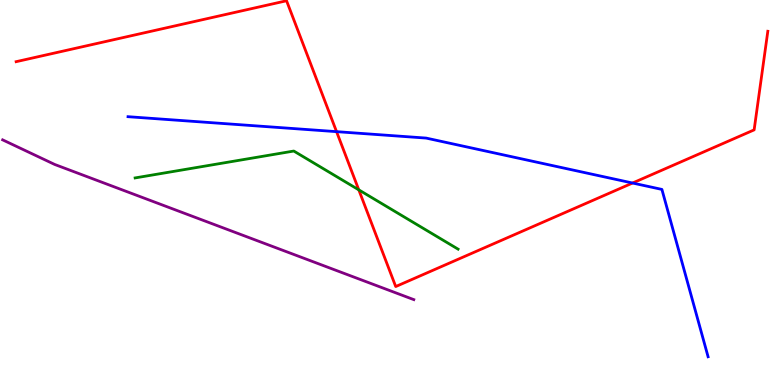[{'lines': ['blue', 'red'], 'intersections': [{'x': 4.34, 'y': 6.58}, {'x': 8.16, 'y': 5.25}]}, {'lines': ['green', 'red'], 'intersections': [{'x': 4.63, 'y': 5.07}]}, {'lines': ['purple', 'red'], 'intersections': []}, {'lines': ['blue', 'green'], 'intersections': []}, {'lines': ['blue', 'purple'], 'intersections': []}, {'lines': ['green', 'purple'], 'intersections': []}]